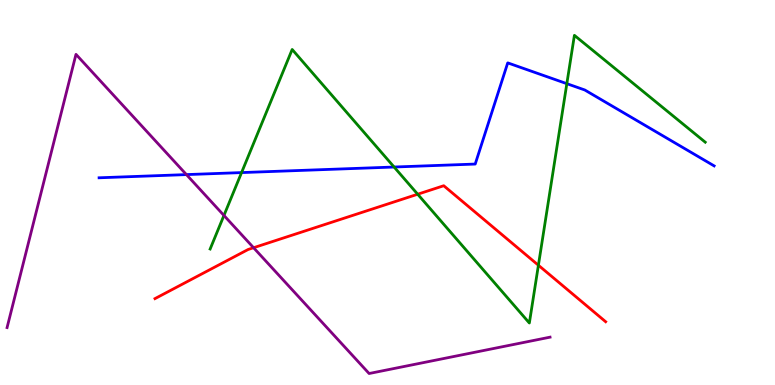[{'lines': ['blue', 'red'], 'intersections': []}, {'lines': ['green', 'red'], 'intersections': [{'x': 5.39, 'y': 4.96}, {'x': 6.95, 'y': 3.11}]}, {'lines': ['purple', 'red'], 'intersections': [{'x': 3.27, 'y': 3.57}]}, {'lines': ['blue', 'green'], 'intersections': [{'x': 3.12, 'y': 5.52}, {'x': 5.09, 'y': 5.66}, {'x': 7.31, 'y': 7.83}]}, {'lines': ['blue', 'purple'], 'intersections': [{'x': 2.41, 'y': 5.46}]}, {'lines': ['green', 'purple'], 'intersections': [{'x': 2.89, 'y': 4.4}]}]